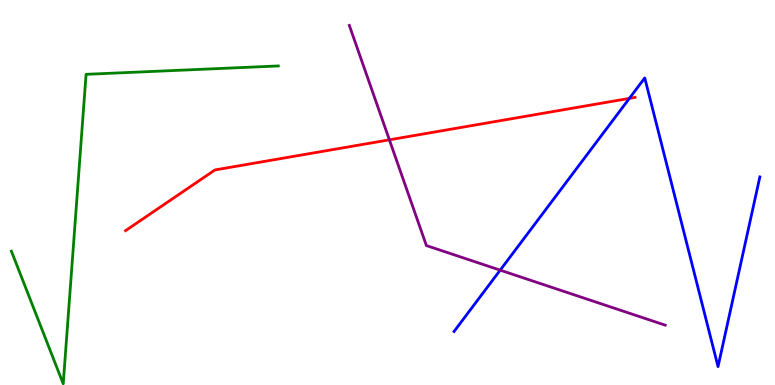[{'lines': ['blue', 'red'], 'intersections': [{'x': 8.12, 'y': 7.44}]}, {'lines': ['green', 'red'], 'intersections': []}, {'lines': ['purple', 'red'], 'intersections': [{'x': 5.02, 'y': 6.37}]}, {'lines': ['blue', 'green'], 'intersections': []}, {'lines': ['blue', 'purple'], 'intersections': [{'x': 6.45, 'y': 2.98}]}, {'lines': ['green', 'purple'], 'intersections': []}]